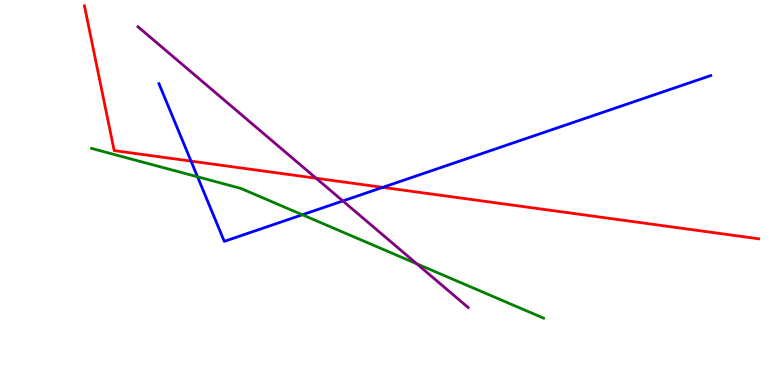[{'lines': ['blue', 'red'], 'intersections': [{'x': 2.46, 'y': 5.82}, {'x': 4.94, 'y': 5.13}]}, {'lines': ['green', 'red'], 'intersections': []}, {'lines': ['purple', 'red'], 'intersections': [{'x': 4.08, 'y': 5.37}]}, {'lines': ['blue', 'green'], 'intersections': [{'x': 2.55, 'y': 5.41}, {'x': 3.9, 'y': 4.42}]}, {'lines': ['blue', 'purple'], 'intersections': [{'x': 4.42, 'y': 4.78}]}, {'lines': ['green', 'purple'], 'intersections': [{'x': 5.38, 'y': 3.15}]}]